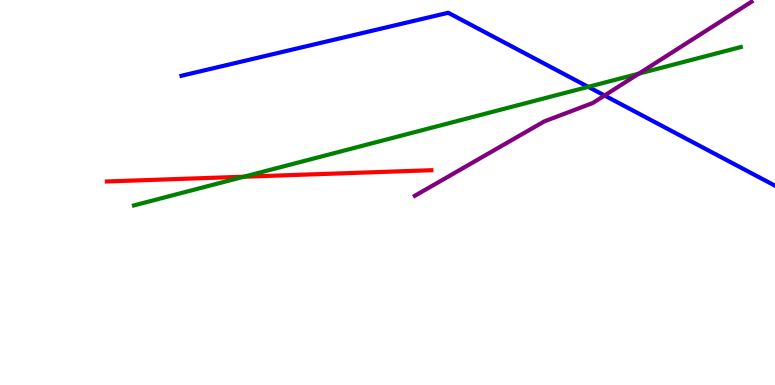[{'lines': ['blue', 'red'], 'intersections': []}, {'lines': ['green', 'red'], 'intersections': [{'x': 3.15, 'y': 5.41}]}, {'lines': ['purple', 'red'], 'intersections': []}, {'lines': ['blue', 'green'], 'intersections': [{'x': 7.59, 'y': 7.74}]}, {'lines': ['blue', 'purple'], 'intersections': [{'x': 7.8, 'y': 7.52}]}, {'lines': ['green', 'purple'], 'intersections': [{'x': 8.24, 'y': 8.09}]}]